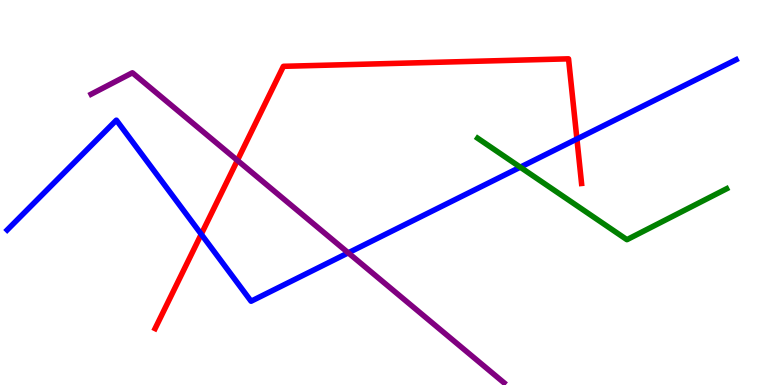[{'lines': ['blue', 'red'], 'intersections': [{'x': 2.6, 'y': 3.92}, {'x': 7.44, 'y': 6.39}]}, {'lines': ['green', 'red'], 'intersections': []}, {'lines': ['purple', 'red'], 'intersections': [{'x': 3.06, 'y': 5.83}]}, {'lines': ['blue', 'green'], 'intersections': [{'x': 6.71, 'y': 5.66}]}, {'lines': ['blue', 'purple'], 'intersections': [{'x': 4.49, 'y': 3.43}]}, {'lines': ['green', 'purple'], 'intersections': []}]